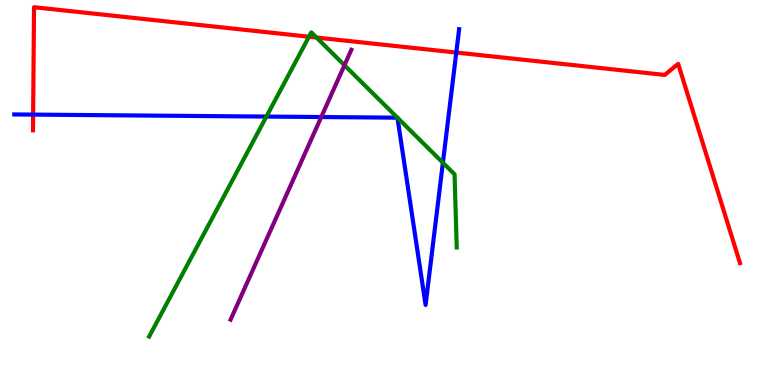[{'lines': ['blue', 'red'], 'intersections': [{'x': 0.427, 'y': 7.02}, {'x': 5.89, 'y': 8.64}]}, {'lines': ['green', 'red'], 'intersections': [{'x': 3.99, 'y': 9.05}, {'x': 4.08, 'y': 9.02}]}, {'lines': ['purple', 'red'], 'intersections': []}, {'lines': ['blue', 'green'], 'intersections': [{'x': 3.44, 'y': 6.97}, {'x': 5.13, 'y': 6.94}, {'x': 5.13, 'y': 6.94}, {'x': 5.71, 'y': 5.77}]}, {'lines': ['blue', 'purple'], 'intersections': [{'x': 4.15, 'y': 6.96}]}, {'lines': ['green', 'purple'], 'intersections': [{'x': 4.44, 'y': 8.31}]}]